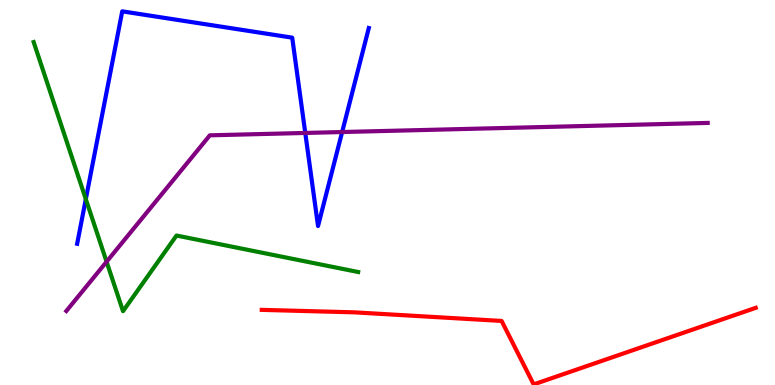[{'lines': ['blue', 'red'], 'intersections': []}, {'lines': ['green', 'red'], 'intersections': []}, {'lines': ['purple', 'red'], 'intersections': []}, {'lines': ['blue', 'green'], 'intersections': [{'x': 1.11, 'y': 4.83}]}, {'lines': ['blue', 'purple'], 'intersections': [{'x': 3.94, 'y': 6.55}, {'x': 4.41, 'y': 6.57}]}, {'lines': ['green', 'purple'], 'intersections': [{'x': 1.38, 'y': 3.2}]}]